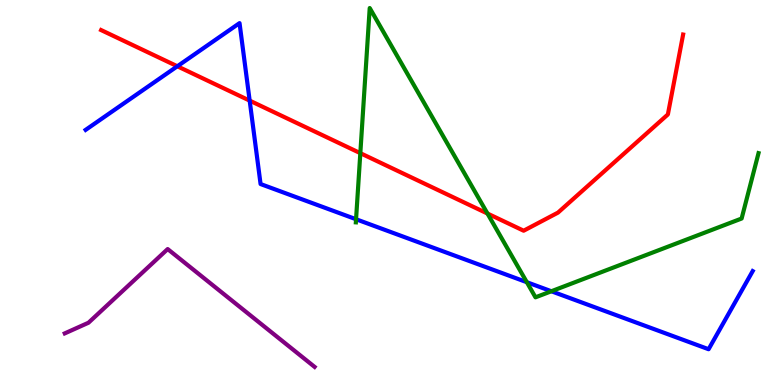[{'lines': ['blue', 'red'], 'intersections': [{'x': 2.29, 'y': 8.28}, {'x': 3.22, 'y': 7.39}]}, {'lines': ['green', 'red'], 'intersections': [{'x': 4.65, 'y': 6.02}, {'x': 6.29, 'y': 4.45}]}, {'lines': ['purple', 'red'], 'intersections': []}, {'lines': ['blue', 'green'], 'intersections': [{'x': 4.59, 'y': 4.31}, {'x': 6.8, 'y': 2.67}, {'x': 7.11, 'y': 2.44}]}, {'lines': ['blue', 'purple'], 'intersections': []}, {'lines': ['green', 'purple'], 'intersections': []}]